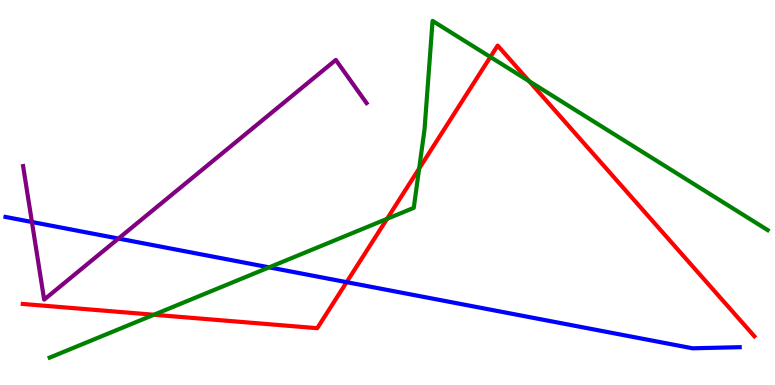[{'lines': ['blue', 'red'], 'intersections': [{'x': 4.47, 'y': 2.67}]}, {'lines': ['green', 'red'], 'intersections': [{'x': 1.99, 'y': 1.82}, {'x': 4.99, 'y': 4.32}, {'x': 5.41, 'y': 5.62}, {'x': 6.33, 'y': 8.52}, {'x': 6.83, 'y': 7.89}]}, {'lines': ['purple', 'red'], 'intersections': []}, {'lines': ['blue', 'green'], 'intersections': [{'x': 3.47, 'y': 3.06}]}, {'lines': ['blue', 'purple'], 'intersections': [{'x': 0.412, 'y': 4.23}, {'x': 1.53, 'y': 3.8}]}, {'lines': ['green', 'purple'], 'intersections': []}]